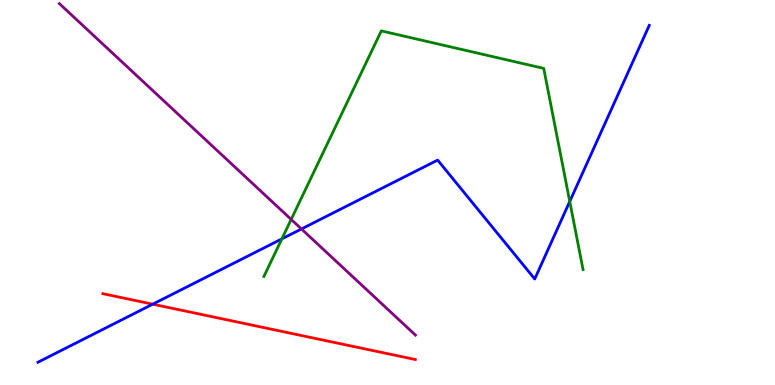[{'lines': ['blue', 'red'], 'intersections': [{'x': 1.97, 'y': 2.1}]}, {'lines': ['green', 'red'], 'intersections': []}, {'lines': ['purple', 'red'], 'intersections': []}, {'lines': ['blue', 'green'], 'intersections': [{'x': 3.64, 'y': 3.8}, {'x': 7.35, 'y': 4.77}]}, {'lines': ['blue', 'purple'], 'intersections': [{'x': 3.89, 'y': 4.05}]}, {'lines': ['green', 'purple'], 'intersections': [{'x': 3.76, 'y': 4.3}]}]